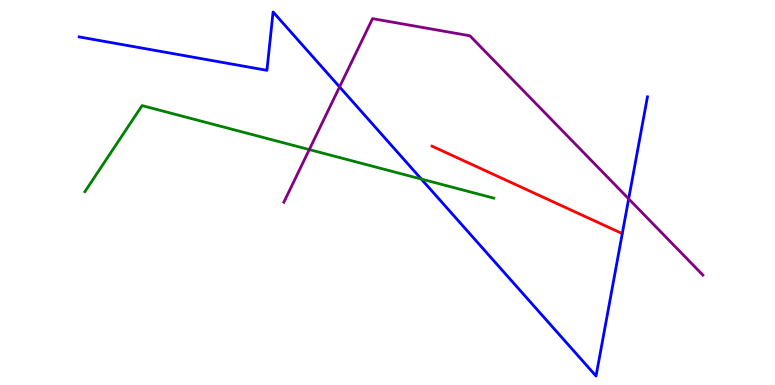[{'lines': ['blue', 'red'], 'intersections': []}, {'lines': ['green', 'red'], 'intersections': []}, {'lines': ['purple', 'red'], 'intersections': []}, {'lines': ['blue', 'green'], 'intersections': [{'x': 5.44, 'y': 5.35}]}, {'lines': ['blue', 'purple'], 'intersections': [{'x': 4.38, 'y': 7.74}, {'x': 8.11, 'y': 4.84}]}, {'lines': ['green', 'purple'], 'intersections': [{'x': 3.99, 'y': 6.11}]}]